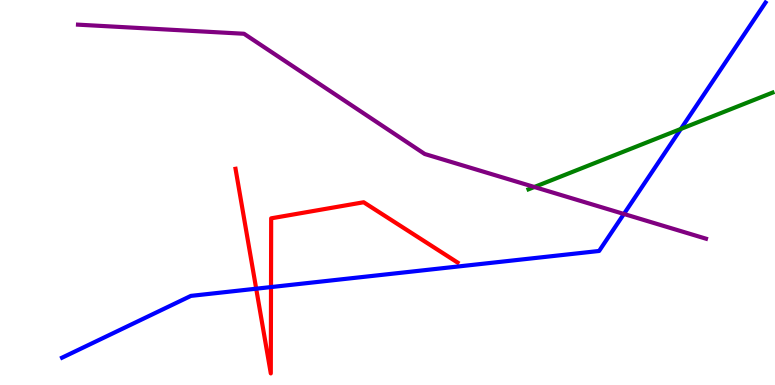[{'lines': ['blue', 'red'], 'intersections': [{'x': 3.31, 'y': 2.5}, {'x': 3.5, 'y': 2.54}]}, {'lines': ['green', 'red'], 'intersections': []}, {'lines': ['purple', 'red'], 'intersections': []}, {'lines': ['blue', 'green'], 'intersections': [{'x': 8.79, 'y': 6.65}]}, {'lines': ['blue', 'purple'], 'intersections': [{'x': 8.05, 'y': 4.44}]}, {'lines': ['green', 'purple'], 'intersections': [{'x': 6.89, 'y': 5.14}]}]